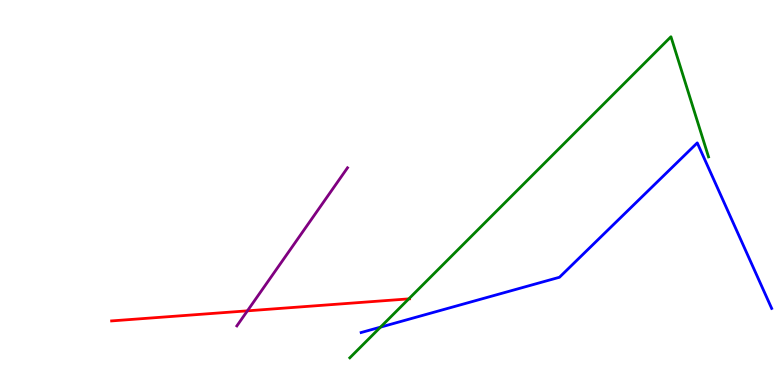[{'lines': ['blue', 'red'], 'intersections': []}, {'lines': ['green', 'red'], 'intersections': [{'x': 5.27, 'y': 2.24}]}, {'lines': ['purple', 'red'], 'intersections': [{'x': 3.19, 'y': 1.93}]}, {'lines': ['blue', 'green'], 'intersections': [{'x': 4.91, 'y': 1.5}]}, {'lines': ['blue', 'purple'], 'intersections': []}, {'lines': ['green', 'purple'], 'intersections': []}]